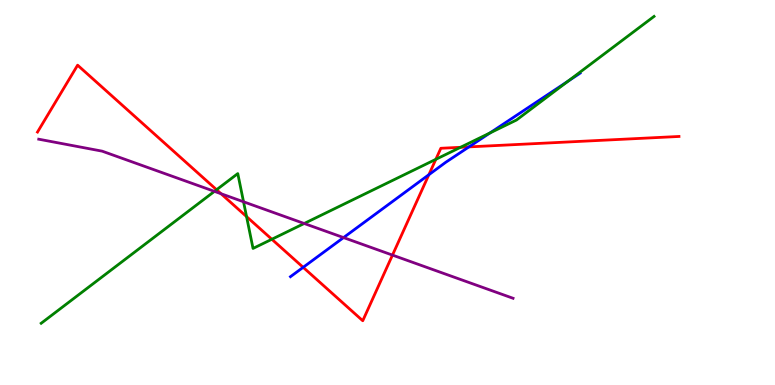[{'lines': ['blue', 'red'], 'intersections': [{'x': 3.91, 'y': 3.06}, {'x': 5.53, 'y': 5.46}, {'x': 6.05, 'y': 6.18}]}, {'lines': ['green', 'red'], 'intersections': [{'x': 2.79, 'y': 5.07}, {'x': 3.18, 'y': 4.37}, {'x': 3.51, 'y': 3.79}, {'x': 5.62, 'y': 5.86}, {'x': 5.94, 'y': 6.17}]}, {'lines': ['purple', 'red'], 'intersections': [{'x': 2.85, 'y': 4.97}, {'x': 5.06, 'y': 3.37}]}, {'lines': ['blue', 'green'], 'intersections': [{'x': 6.32, 'y': 6.55}, {'x': 7.33, 'y': 7.89}]}, {'lines': ['blue', 'purple'], 'intersections': [{'x': 4.43, 'y': 3.83}]}, {'lines': ['green', 'purple'], 'intersections': [{'x': 2.77, 'y': 5.03}, {'x': 3.14, 'y': 4.76}, {'x': 3.93, 'y': 4.19}]}]